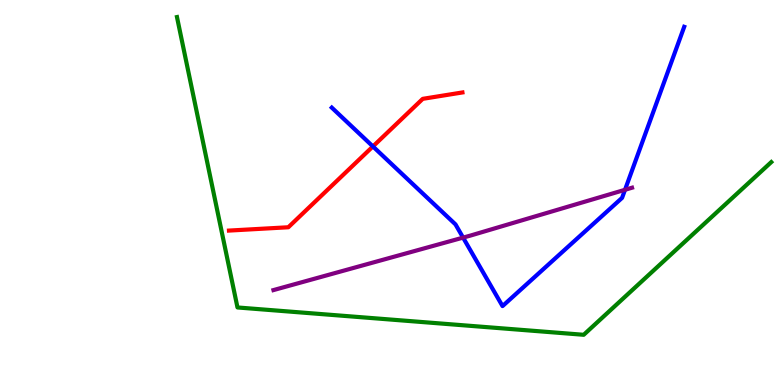[{'lines': ['blue', 'red'], 'intersections': [{'x': 4.81, 'y': 6.2}]}, {'lines': ['green', 'red'], 'intersections': []}, {'lines': ['purple', 'red'], 'intersections': []}, {'lines': ['blue', 'green'], 'intersections': []}, {'lines': ['blue', 'purple'], 'intersections': [{'x': 5.98, 'y': 3.83}, {'x': 8.06, 'y': 5.07}]}, {'lines': ['green', 'purple'], 'intersections': []}]